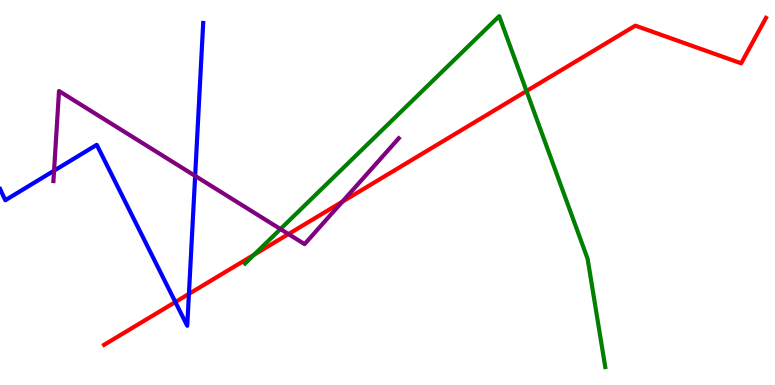[{'lines': ['blue', 'red'], 'intersections': [{'x': 2.26, 'y': 2.16}, {'x': 2.44, 'y': 2.37}]}, {'lines': ['green', 'red'], 'intersections': [{'x': 3.28, 'y': 3.38}, {'x': 6.79, 'y': 7.63}]}, {'lines': ['purple', 'red'], 'intersections': [{'x': 3.72, 'y': 3.92}, {'x': 4.42, 'y': 4.76}]}, {'lines': ['blue', 'green'], 'intersections': []}, {'lines': ['blue', 'purple'], 'intersections': [{'x': 0.698, 'y': 5.57}, {'x': 2.52, 'y': 5.43}]}, {'lines': ['green', 'purple'], 'intersections': [{'x': 3.62, 'y': 4.05}]}]